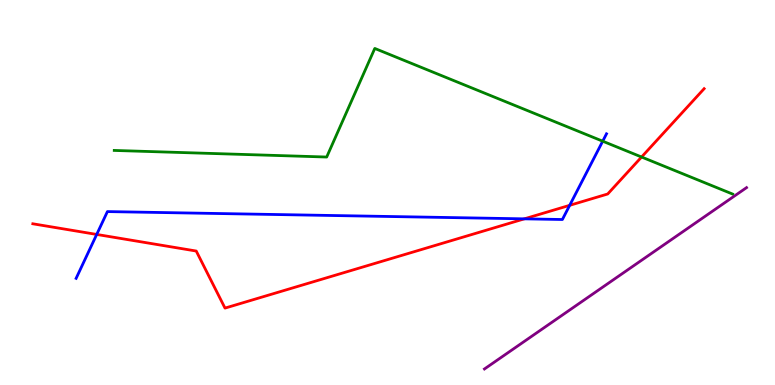[{'lines': ['blue', 'red'], 'intersections': [{'x': 1.25, 'y': 3.91}, {'x': 6.77, 'y': 4.32}, {'x': 7.35, 'y': 4.67}]}, {'lines': ['green', 'red'], 'intersections': [{'x': 8.28, 'y': 5.92}]}, {'lines': ['purple', 'red'], 'intersections': []}, {'lines': ['blue', 'green'], 'intersections': [{'x': 7.78, 'y': 6.33}]}, {'lines': ['blue', 'purple'], 'intersections': []}, {'lines': ['green', 'purple'], 'intersections': []}]